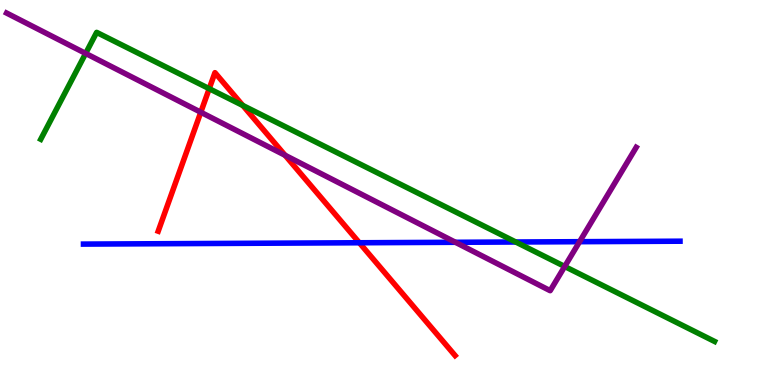[{'lines': ['blue', 'red'], 'intersections': [{'x': 4.64, 'y': 3.69}]}, {'lines': ['green', 'red'], 'intersections': [{'x': 2.7, 'y': 7.7}, {'x': 3.13, 'y': 7.26}]}, {'lines': ['purple', 'red'], 'intersections': [{'x': 2.59, 'y': 7.08}, {'x': 3.68, 'y': 5.97}]}, {'lines': ['blue', 'green'], 'intersections': [{'x': 6.66, 'y': 3.71}]}, {'lines': ['blue', 'purple'], 'intersections': [{'x': 5.88, 'y': 3.71}, {'x': 7.48, 'y': 3.72}]}, {'lines': ['green', 'purple'], 'intersections': [{'x': 1.11, 'y': 8.61}, {'x': 7.29, 'y': 3.08}]}]